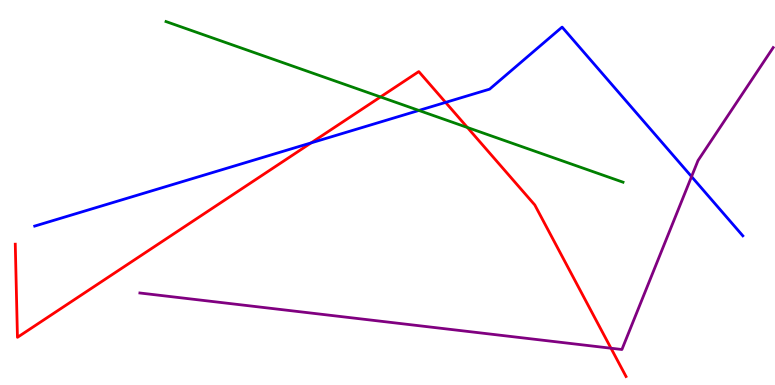[{'lines': ['blue', 'red'], 'intersections': [{'x': 4.01, 'y': 6.29}, {'x': 5.75, 'y': 7.34}]}, {'lines': ['green', 'red'], 'intersections': [{'x': 4.91, 'y': 7.48}, {'x': 6.03, 'y': 6.69}]}, {'lines': ['purple', 'red'], 'intersections': [{'x': 7.88, 'y': 0.955}]}, {'lines': ['blue', 'green'], 'intersections': [{'x': 5.41, 'y': 7.13}]}, {'lines': ['blue', 'purple'], 'intersections': [{'x': 8.92, 'y': 5.41}]}, {'lines': ['green', 'purple'], 'intersections': []}]